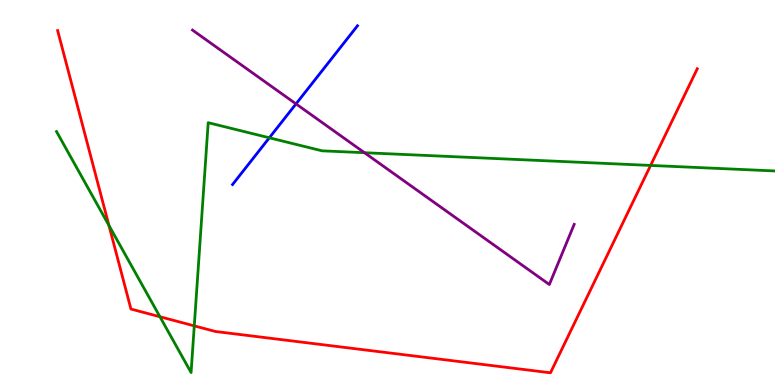[{'lines': ['blue', 'red'], 'intersections': []}, {'lines': ['green', 'red'], 'intersections': [{'x': 1.41, 'y': 4.14}, {'x': 2.06, 'y': 1.77}, {'x': 2.51, 'y': 1.54}, {'x': 8.39, 'y': 5.7}]}, {'lines': ['purple', 'red'], 'intersections': []}, {'lines': ['blue', 'green'], 'intersections': [{'x': 3.48, 'y': 6.42}]}, {'lines': ['blue', 'purple'], 'intersections': [{'x': 3.82, 'y': 7.3}]}, {'lines': ['green', 'purple'], 'intersections': [{'x': 4.7, 'y': 6.03}]}]